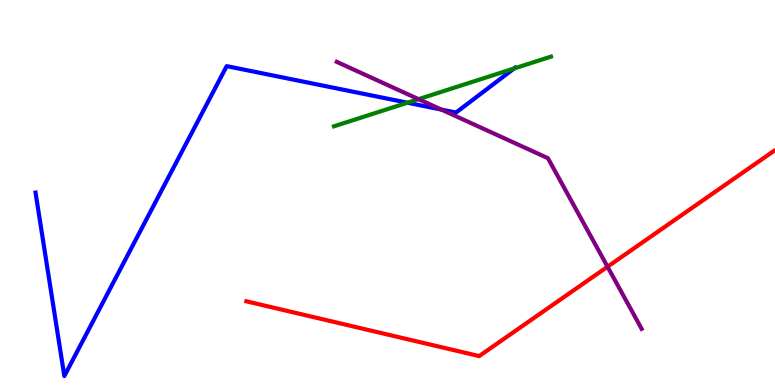[{'lines': ['blue', 'red'], 'intersections': []}, {'lines': ['green', 'red'], 'intersections': []}, {'lines': ['purple', 'red'], 'intersections': [{'x': 7.84, 'y': 3.07}]}, {'lines': ['blue', 'green'], 'intersections': [{'x': 5.26, 'y': 7.33}, {'x': 6.63, 'y': 8.22}]}, {'lines': ['blue', 'purple'], 'intersections': [{'x': 5.7, 'y': 7.15}]}, {'lines': ['green', 'purple'], 'intersections': [{'x': 5.4, 'y': 7.42}]}]